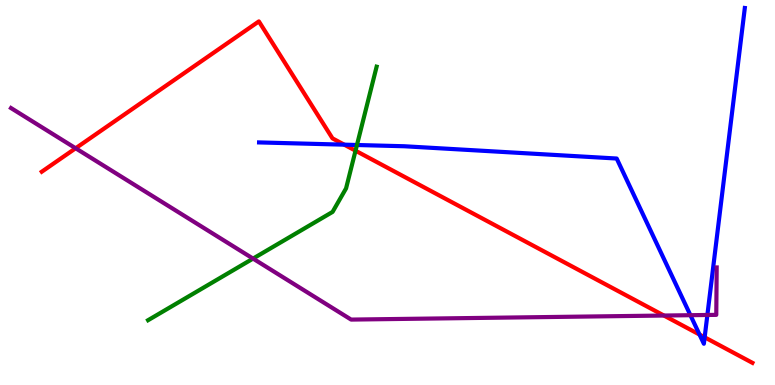[{'lines': ['blue', 'red'], 'intersections': [{'x': 4.44, 'y': 6.24}, {'x': 9.03, 'y': 1.31}, {'x': 9.09, 'y': 1.24}]}, {'lines': ['green', 'red'], 'intersections': [{'x': 4.59, 'y': 6.09}]}, {'lines': ['purple', 'red'], 'intersections': [{'x': 0.976, 'y': 6.15}, {'x': 8.57, 'y': 1.8}]}, {'lines': ['blue', 'green'], 'intersections': [{'x': 4.61, 'y': 6.23}]}, {'lines': ['blue', 'purple'], 'intersections': [{'x': 8.91, 'y': 1.81}, {'x': 9.13, 'y': 1.82}]}, {'lines': ['green', 'purple'], 'intersections': [{'x': 3.27, 'y': 3.28}]}]